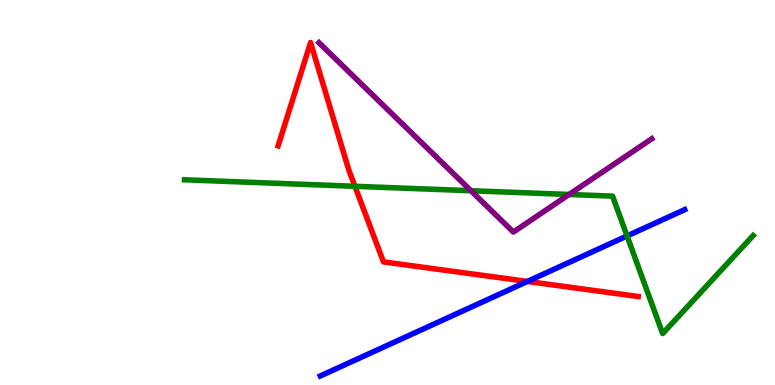[{'lines': ['blue', 'red'], 'intersections': [{'x': 6.8, 'y': 2.69}]}, {'lines': ['green', 'red'], 'intersections': [{'x': 4.58, 'y': 5.16}]}, {'lines': ['purple', 'red'], 'intersections': []}, {'lines': ['blue', 'green'], 'intersections': [{'x': 8.09, 'y': 3.87}]}, {'lines': ['blue', 'purple'], 'intersections': []}, {'lines': ['green', 'purple'], 'intersections': [{'x': 6.08, 'y': 5.05}, {'x': 7.34, 'y': 4.95}]}]